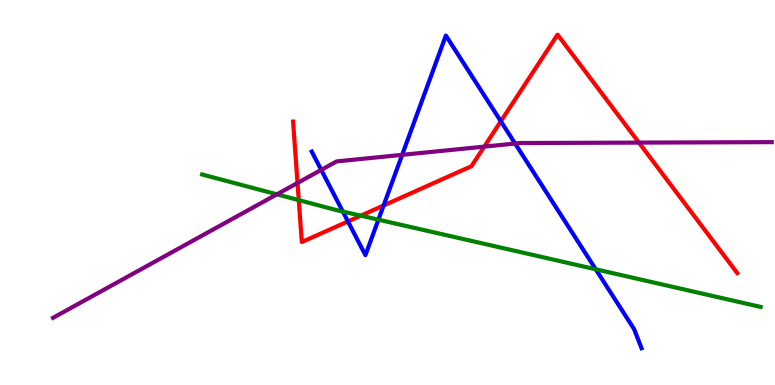[{'lines': ['blue', 'red'], 'intersections': [{'x': 4.49, 'y': 4.25}, {'x': 4.95, 'y': 4.66}, {'x': 6.46, 'y': 6.85}]}, {'lines': ['green', 'red'], 'intersections': [{'x': 3.86, 'y': 4.8}, {'x': 4.66, 'y': 4.4}]}, {'lines': ['purple', 'red'], 'intersections': [{'x': 3.84, 'y': 5.25}, {'x': 6.25, 'y': 6.19}, {'x': 8.24, 'y': 6.3}]}, {'lines': ['blue', 'green'], 'intersections': [{'x': 4.42, 'y': 4.51}, {'x': 4.88, 'y': 4.29}, {'x': 7.69, 'y': 3.01}]}, {'lines': ['blue', 'purple'], 'intersections': [{'x': 4.14, 'y': 5.59}, {'x': 5.19, 'y': 5.98}, {'x': 6.65, 'y': 6.27}]}, {'lines': ['green', 'purple'], 'intersections': [{'x': 3.57, 'y': 4.95}]}]